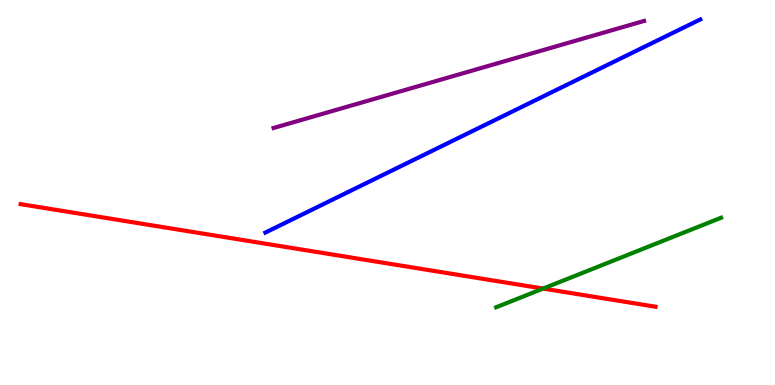[{'lines': ['blue', 'red'], 'intersections': []}, {'lines': ['green', 'red'], 'intersections': [{'x': 7.01, 'y': 2.5}]}, {'lines': ['purple', 'red'], 'intersections': []}, {'lines': ['blue', 'green'], 'intersections': []}, {'lines': ['blue', 'purple'], 'intersections': []}, {'lines': ['green', 'purple'], 'intersections': []}]